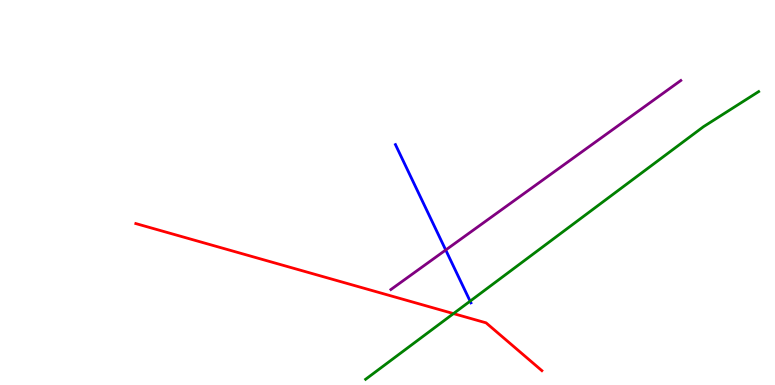[{'lines': ['blue', 'red'], 'intersections': []}, {'lines': ['green', 'red'], 'intersections': [{'x': 5.85, 'y': 1.85}]}, {'lines': ['purple', 'red'], 'intersections': []}, {'lines': ['blue', 'green'], 'intersections': [{'x': 6.07, 'y': 2.18}]}, {'lines': ['blue', 'purple'], 'intersections': [{'x': 5.75, 'y': 3.51}]}, {'lines': ['green', 'purple'], 'intersections': []}]